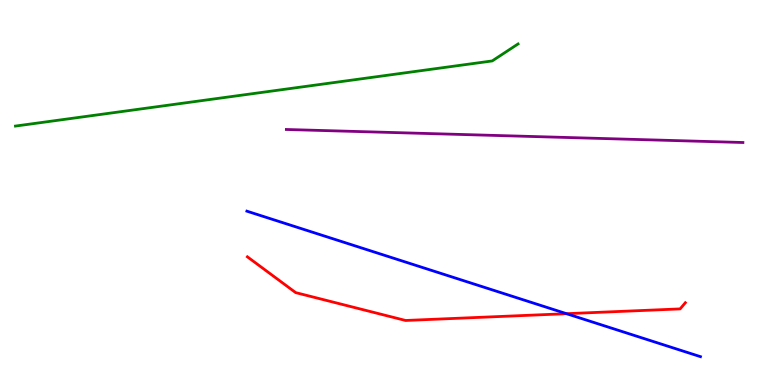[{'lines': ['blue', 'red'], 'intersections': [{'x': 7.31, 'y': 1.85}]}, {'lines': ['green', 'red'], 'intersections': []}, {'lines': ['purple', 'red'], 'intersections': []}, {'lines': ['blue', 'green'], 'intersections': []}, {'lines': ['blue', 'purple'], 'intersections': []}, {'lines': ['green', 'purple'], 'intersections': []}]